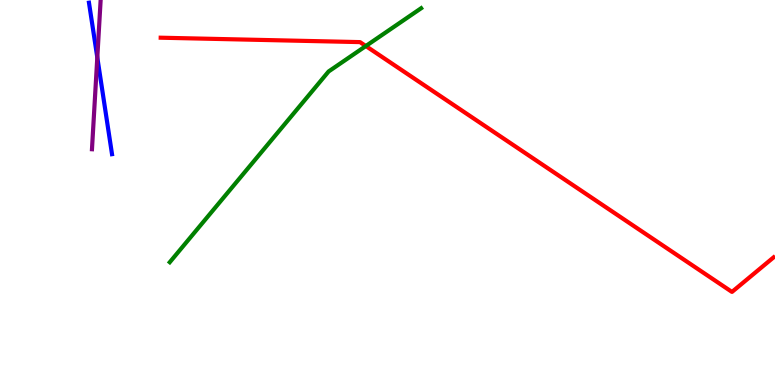[{'lines': ['blue', 'red'], 'intersections': []}, {'lines': ['green', 'red'], 'intersections': [{'x': 4.72, 'y': 8.8}]}, {'lines': ['purple', 'red'], 'intersections': []}, {'lines': ['blue', 'green'], 'intersections': []}, {'lines': ['blue', 'purple'], 'intersections': [{'x': 1.26, 'y': 8.51}]}, {'lines': ['green', 'purple'], 'intersections': []}]